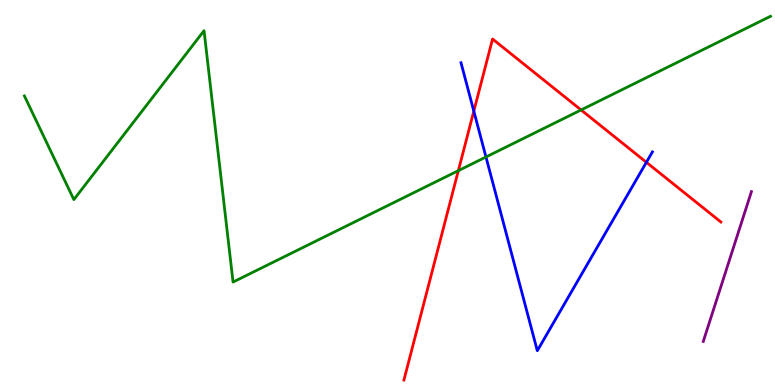[{'lines': ['blue', 'red'], 'intersections': [{'x': 6.11, 'y': 7.11}, {'x': 8.34, 'y': 5.78}]}, {'lines': ['green', 'red'], 'intersections': [{'x': 5.91, 'y': 5.57}, {'x': 7.5, 'y': 7.14}]}, {'lines': ['purple', 'red'], 'intersections': []}, {'lines': ['blue', 'green'], 'intersections': [{'x': 6.27, 'y': 5.92}]}, {'lines': ['blue', 'purple'], 'intersections': []}, {'lines': ['green', 'purple'], 'intersections': []}]